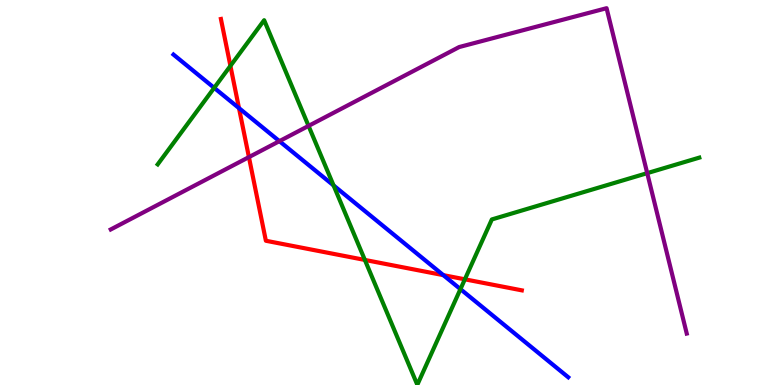[{'lines': ['blue', 'red'], 'intersections': [{'x': 3.08, 'y': 7.19}, {'x': 5.72, 'y': 2.85}]}, {'lines': ['green', 'red'], 'intersections': [{'x': 2.97, 'y': 8.29}, {'x': 4.71, 'y': 3.25}, {'x': 6.0, 'y': 2.75}]}, {'lines': ['purple', 'red'], 'intersections': [{'x': 3.21, 'y': 5.92}]}, {'lines': ['blue', 'green'], 'intersections': [{'x': 2.76, 'y': 7.72}, {'x': 4.3, 'y': 5.18}, {'x': 5.94, 'y': 2.49}]}, {'lines': ['blue', 'purple'], 'intersections': [{'x': 3.61, 'y': 6.33}]}, {'lines': ['green', 'purple'], 'intersections': [{'x': 3.98, 'y': 6.73}, {'x': 8.35, 'y': 5.5}]}]